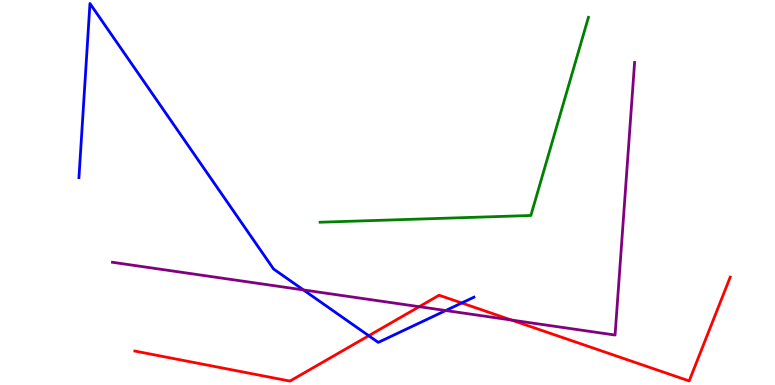[{'lines': ['blue', 'red'], 'intersections': [{'x': 4.76, 'y': 1.28}, {'x': 5.96, 'y': 2.13}]}, {'lines': ['green', 'red'], 'intersections': []}, {'lines': ['purple', 'red'], 'intersections': [{'x': 5.41, 'y': 2.03}, {'x': 6.6, 'y': 1.69}]}, {'lines': ['blue', 'green'], 'intersections': []}, {'lines': ['blue', 'purple'], 'intersections': [{'x': 3.92, 'y': 2.47}, {'x': 5.75, 'y': 1.93}]}, {'lines': ['green', 'purple'], 'intersections': []}]